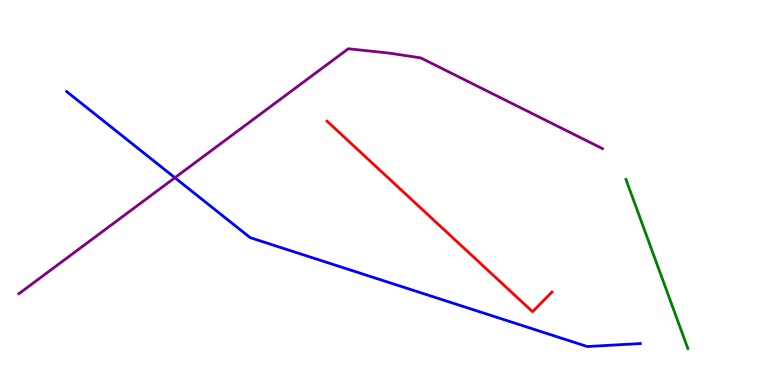[{'lines': ['blue', 'red'], 'intersections': []}, {'lines': ['green', 'red'], 'intersections': []}, {'lines': ['purple', 'red'], 'intersections': []}, {'lines': ['blue', 'green'], 'intersections': []}, {'lines': ['blue', 'purple'], 'intersections': [{'x': 2.26, 'y': 5.38}]}, {'lines': ['green', 'purple'], 'intersections': []}]